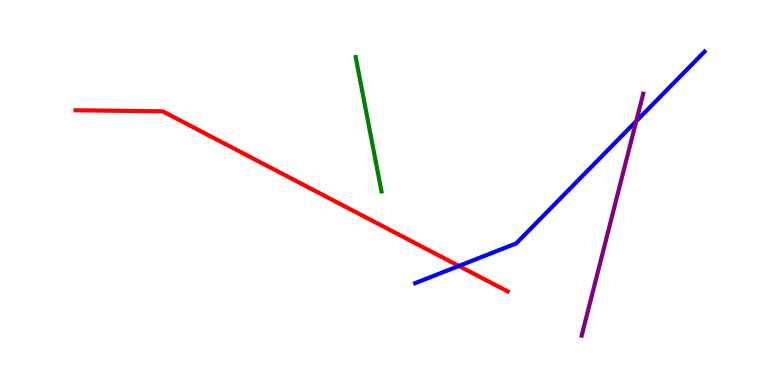[{'lines': ['blue', 'red'], 'intersections': [{'x': 5.92, 'y': 3.09}]}, {'lines': ['green', 'red'], 'intersections': []}, {'lines': ['purple', 'red'], 'intersections': []}, {'lines': ['blue', 'green'], 'intersections': []}, {'lines': ['blue', 'purple'], 'intersections': [{'x': 8.21, 'y': 6.85}]}, {'lines': ['green', 'purple'], 'intersections': []}]